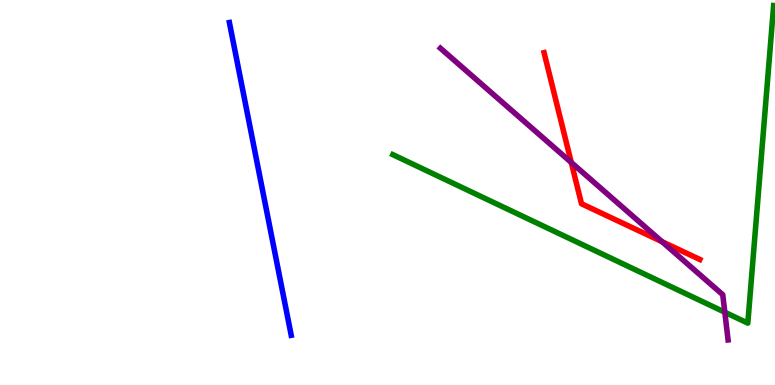[{'lines': ['blue', 'red'], 'intersections': []}, {'lines': ['green', 'red'], 'intersections': []}, {'lines': ['purple', 'red'], 'intersections': [{'x': 7.37, 'y': 5.78}, {'x': 8.54, 'y': 3.72}]}, {'lines': ['blue', 'green'], 'intersections': []}, {'lines': ['blue', 'purple'], 'intersections': []}, {'lines': ['green', 'purple'], 'intersections': [{'x': 9.35, 'y': 1.89}]}]